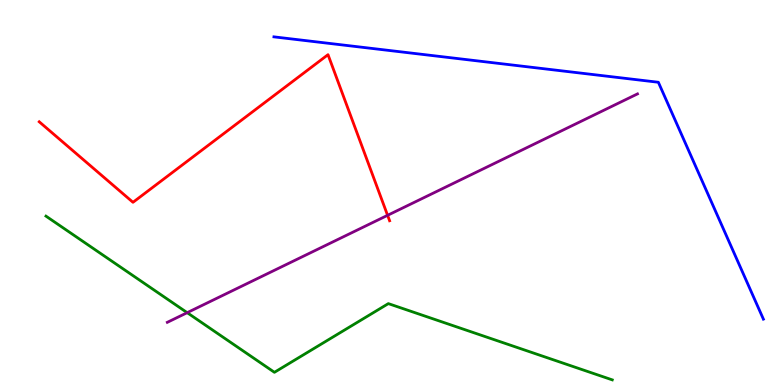[{'lines': ['blue', 'red'], 'intersections': []}, {'lines': ['green', 'red'], 'intersections': []}, {'lines': ['purple', 'red'], 'intersections': [{'x': 5.0, 'y': 4.41}]}, {'lines': ['blue', 'green'], 'intersections': []}, {'lines': ['blue', 'purple'], 'intersections': []}, {'lines': ['green', 'purple'], 'intersections': [{'x': 2.42, 'y': 1.88}]}]